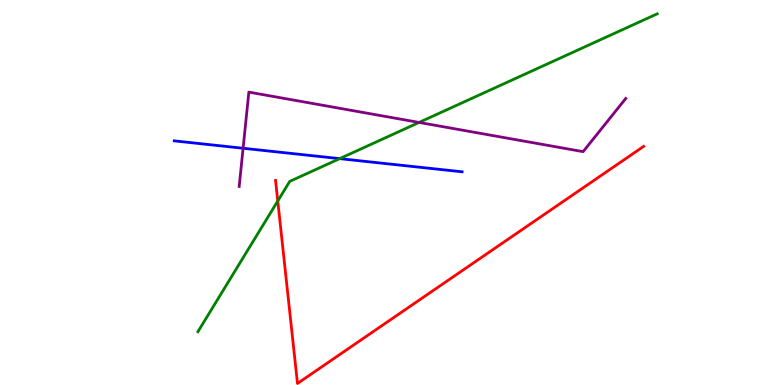[{'lines': ['blue', 'red'], 'intersections': []}, {'lines': ['green', 'red'], 'intersections': [{'x': 3.58, 'y': 4.78}]}, {'lines': ['purple', 'red'], 'intersections': []}, {'lines': ['blue', 'green'], 'intersections': [{'x': 4.38, 'y': 5.88}]}, {'lines': ['blue', 'purple'], 'intersections': [{'x': 3.14, 'y': 6.15}]}, {'lines': ['green', 'purple'], 'intersections': [{'x': 5.41, 'y': 6.82}]}]